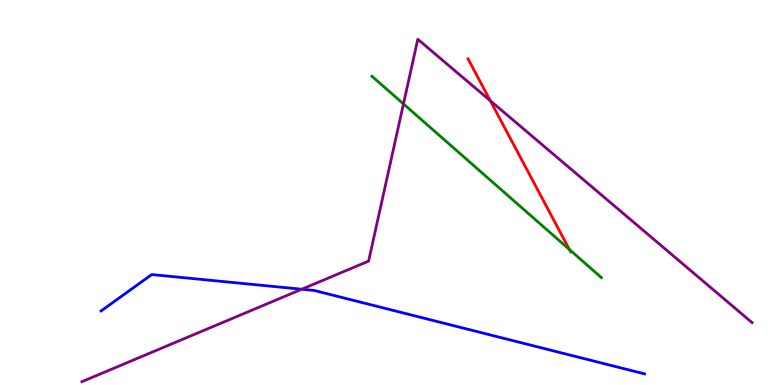[{'lines': ['blue', 'red'], 'intersections': []}, {'lines': ['green', 'red'], 'intersections': [{'x': 7.35, 'y': 3.52}]}, {'lines': ['purple', 'red'], 'intersections': [{'x': 6.33, 'y': 7.38}]}, {'lines': ['blue', 'green'], 'intersections': []}, {'lines': ['blue', 'purple'], 'intersections': [{'x': 3.89, 'y': 2.49}]}, {'lines': ['green', 'purple'], 'intersections': [{'x': 5.21, 'y': 7.3}]}]